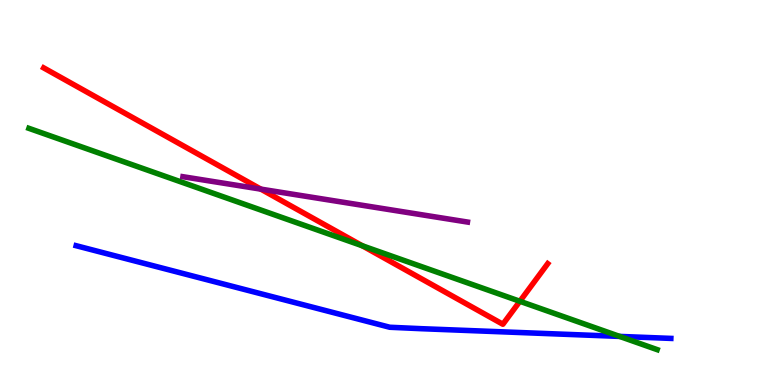[{'lines': ['blue', 'red'], 'intersections': []}, {'lines': ['green', 'red'], 'intersections': [{'x': 4.68, 'y': 3.62}, {'x': 6.71, 'y': 2.17}]}, {'lines': ['purple', 'red'], 'intersections': [{'x': 3.37, 'y': 5.09}]}, {'lines': ['blue', 'green'], 'intersections': [{'x': 8.0, 'y': 1.26}]}, {'lines': ['blue', 'purple'], 'intersections': []}, {'lines': ['green', 'purple'], 'intersections': []}]